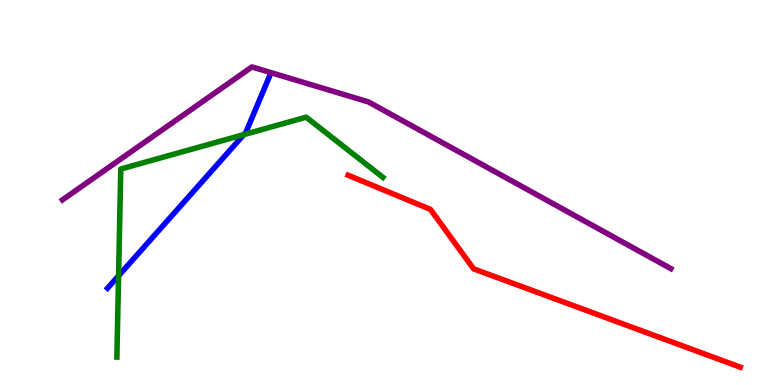[{'lines': ['blue', 'red'], 'intersections': []}, {'lines': ['green', 'red'], 'intersections': []}, {'lines': ['purple', 'red'], 'intersections': []}, {'lines': ['blue', 'green'], 'intersections': [{'x': 1.53, 'y': 2.84}, {'x': 3.15, 'y': 6.5}]}, {'lines': ['blue', 'purple'], 'intersections': []}, {'lines': ['green', 'purple'], 'intersections': []}]